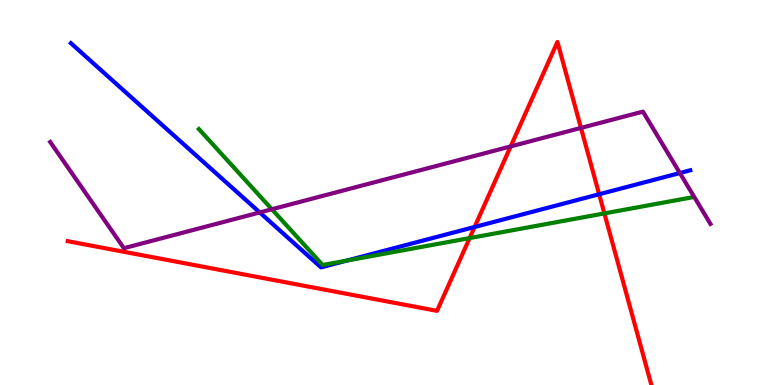[{'lines': ['blue', 'red'], 'intersections': [{'x': 6.12, 'y': 4.1}, {'x': 7.73, 'y': 4.95}]}, {'lines': ['green', 'red'], 'intersections': [{'x': 6.06, 'y': 3.82}, {'x': 7.8, 'y': 4.46}]}, {'lines': ['purple', 'red'], 'intersections': [{'x': 6.59, 'y': 6.2}, {'x': 7.5, 'y': 6.68}]}, {'lines': ['blue', 'green'], 'intersections': [{'x': 4.47, 'y': 3.23}]}, {'lines': ['blue', 'purple'], 'intersections': [{'x': 3.35, 'y': 4.48}, {'x': 8.77, 'y': 5.51}]}, {'lines': ['green', 'purple'], 'intersections': [{'x': 3.51, 'y': 4.56}]}]